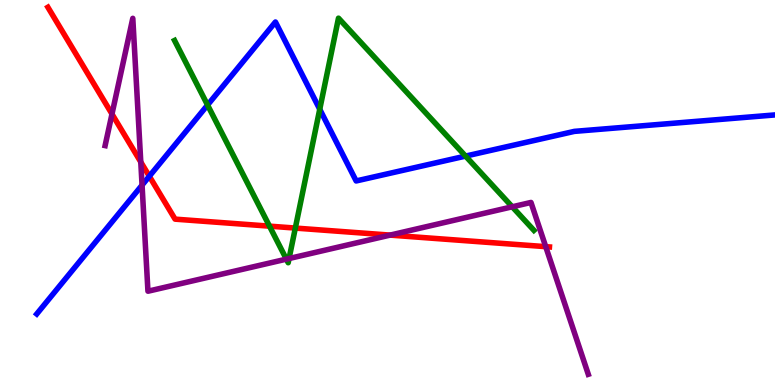[{'lines': ['blue', 'red'], 'intersections': [{'x': 1.93, 'y': 5.42}]}, {'lines': ['green', 'red'], 'intersections': [{'x': 3.48, 'y': 4.13}, {'x': 3.81, 'y': 4.08}]}, {'lines': ['purple', 'red'], 'intersections': [{'x': 1.44, 'y': 7.04}, {'x': 1.82, 'y': 5.79}, {'x': 5.03, 'y': 3.89}, {'x': 7.04, 'y': 3.59}]}, {'lines': ['blue', 'green'], 'intersections': [{'x': 2.68, 'y': 7.27}, {'x': 4.13, 'y': 7.16}, {'x': 6.01, 'y': 5.95}]}, {'lines': ['blue', 'purple'], 'intersections': [{'x': 1.83, 'y': 5.19}]}, {'lines': ['green', 'purple'], 'intersections': [{'x': 3.7, 'y': 3.27}, {'x': 3.73, 'y': 3.29}, {'x': 6.61, 'y': 4.63}]}]